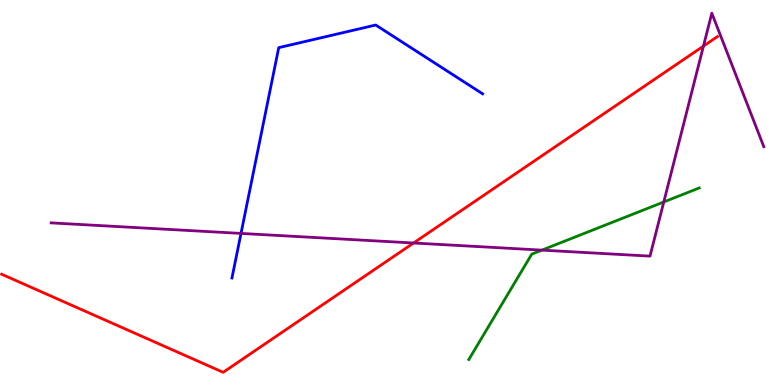[{'lines': ['blue', 'red'], 'intersections': []}, {'lines': ['green', 'red'], 'intersections': []}, {'lines': ['purple', 'red'], 'intersections': [{'x': 5.34, 'y': 3.69}, {'x': 9.08, 'y': 8.8}]}, {'lines': ['blue', 'green'], 'intersections': []}, {'lines': ['blue', 'purple'], 'intersections': [{'x': 3.11, 'y': 3.94}]}, {'lines': ['green', 'purple'], 'intersections': [{'x': 6.99, 'y': 3.5}, {'x': 8.56, 'y': 4.75}]}]